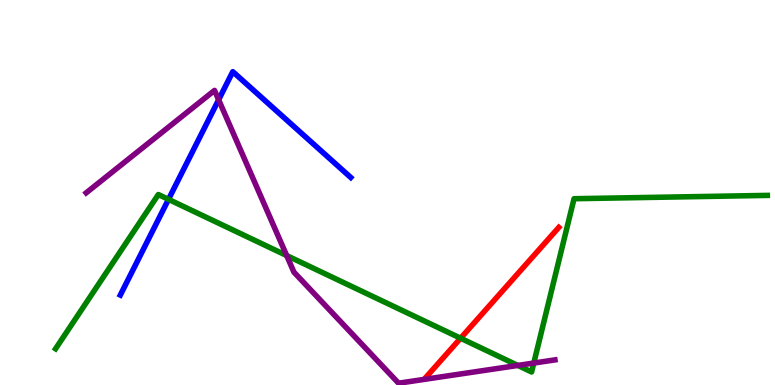[{'lines': ['blue', 'red'], 'intersections': []}, {'lines': ['green', 'red'], 'intersections': [{'x': 5.94, 'y': 1.22}]}, {'lines': ['purple', 'red'], 'intersections': []}, {'lines': ['blue', 'green'], 'intersections': [{'x': 2.17, 'y': 4.82}]}, {'lines': ['blue', 'purple'], 'intersections': [{'x': 2.82, 'y': 7.41}]}, {'lines': ['green', 'purple'], 'intersections': [{'x': 3.7, 'y': 3.36}, {'x': 6.68, 'y': 0.508}, {'x': 6.89, 'y': 0.57}]}]